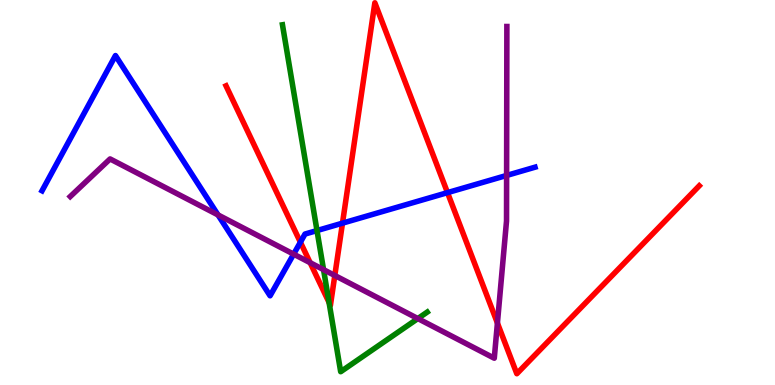[{'lines': ['blue', 'red'], 'intersections': [{'x': 3.88, 'y': 3.71}, {'x': 4.42, 'y': 4.2}, {'x': 5.77, 'y': 5.0}]}, {'lines': ['green', 'red'], 'intersections': [{'x': 4.25, 'y': 2.14}]}, {'lines': ['purple', 'red'], 'intersections': [{'x': 4.0, 'y': 3.18}, {'x': 4.32, 'y': 2.84}, {'x': 6.42, 'y': 1.61}]}, {'lines': ['blue', 'green'], 'intersections': [{'x': 4.09, 'y': 4.01}]}, {'lines': ['blue', 'purple'], 'intersections': [{'x': 2.81, 'y': 4.42}, {'x': 3.79, 'y': 3.4}, {'x': 6.54, 'y': 5.44}]}, {'lines': ['green', 'purple'], 'intersections': [{'x': 4.17, 'y': 3.0}, {'x': 5.39, 'y': 1.73}]}]